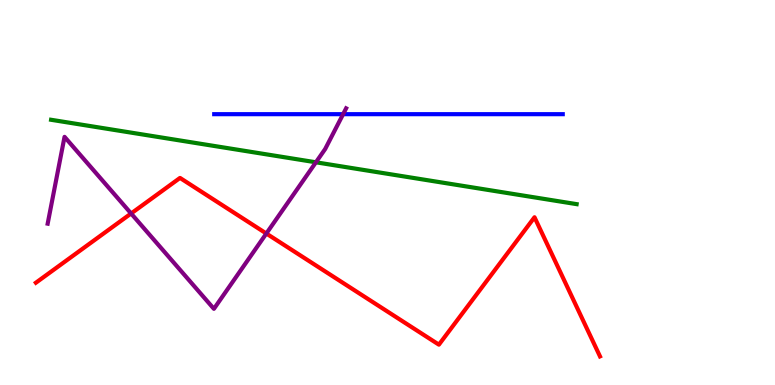[{'lines': ['blue', 'red'], 'intersections': []}, {'lines': ['green', 'red'], 'intersections': []}, {'lines': ['purple', 'red'], 'intersections': [{'x': 1.69, 'y': 4.45}, {'x': 3.44, 'y': 3.93}]}, {'lines': ['blue', 'green'], 'intersections': []}, {'lines': ['blue', 'purple'], 'intersections': [{'x': 4.43, 'y': 7.03}]}, {'lines': ['green', 'purple'], 'intersections': [{'x': 4.08, 'y': 5.78}]}]